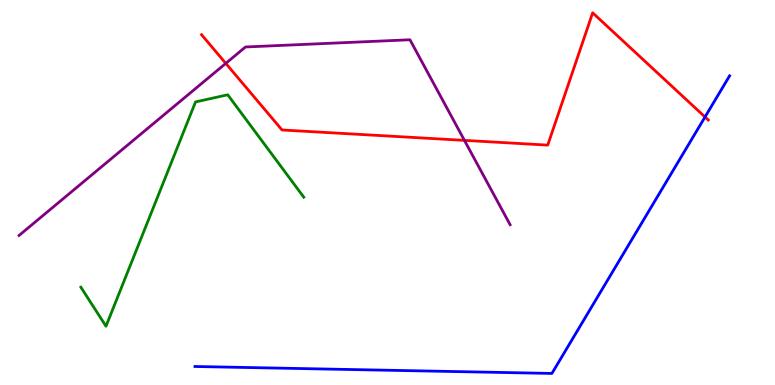[{'lines': ['blue', 'red'], 'intersections': [{'x': 9.1, 'y': 6.96}]}, {'lines': ['green', 'red'], 'intersections': []}, {'lines': ['purple', 'red'], 'intersections': [{'x': 2.91, 'y': 8.35}, {'x': 5.99, 'y': 6.35}]}, {'lines': ['blue', 'green'], 'intersections': []}, {'lines': ['blue', 'purple'], 'intersections': []}, {'lines': ['green', 'purple'], 'intersections': []}]